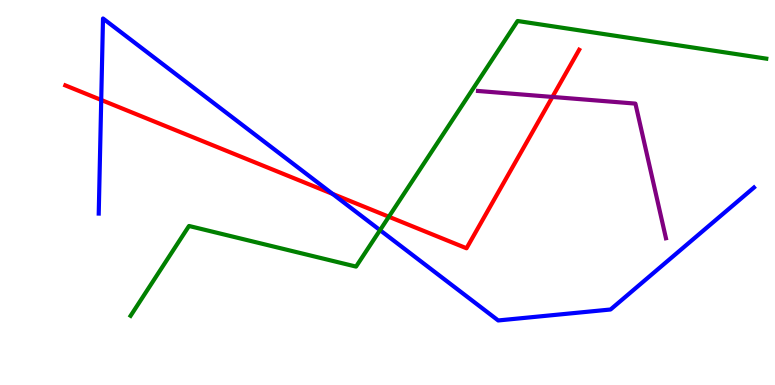[{'lines': ['blue', 'red'], 'intersections': [{'x': 1.31, 'y': 7.4}, {'x': 4.29, 'y': 4.96}]}, {'lines': ['green', 'red'], 'intersections': [{'x': 5.02, 'y': 4.37}]}, {'lines': ['purple', 'red'], 'intersections': [{'x': 7.13, 'y': 7.48}]}, {'lines': ['blue', 'green'], 'intersections': [{'x': 4.9, 'y': 4.02}]}, {'lines': ['blue', 'purple'], 'intersections': []}, {'lines': ['green', 'purple'], 'intersections': []}]